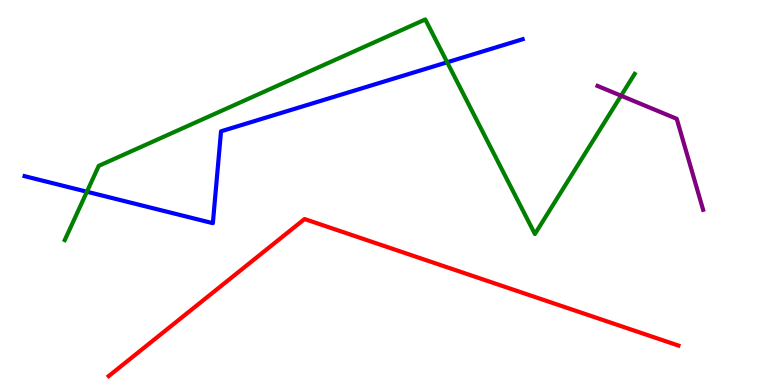[{'lines': ['blue', 'red'], 'intersections': []}, {'lines': ['green', 'red'], 'intersections': []}, {'lines': ['purple', 'red'], 'intersections': []}, {'lines': ['blue', 'green'], 'intersections': [{'x': 1.12, 'y': 5.02}, {'x': 5.77, 'y': 8.38}]}, {'lines': ['blue', 'purple'], 'intersections': []}, {'lines': ['green', 'purple'], 'intersections': [{'x': 8.01, 'y': 7.51}]}]